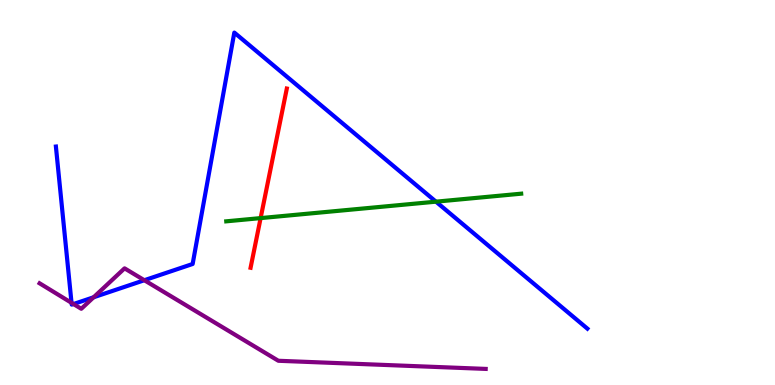[{'lines': ['blue', 'red'], 'intersections': []}, {'lines': ['green', 'red'], 'intersections': [{'x': 3.36, 'y': 4.33}]}, {'lines': ['purple', 'red'], 'intersections': []}, {'lines': ['blue', 'green'], 'intersections': [{'x': 5.63, 'y': 4.76}]}, {'lines': ['blue', 'purple'], 'intersections': [{'x': 0.923, 'y': 2.13}, {'x': 0.948, 'y': 2.1}, {'x': 1.21, 'y': 2.28}, {'x': 1.86, 'y': 2.72}]}, {'lines': ['green', 'purple'], 'intersections': []}]